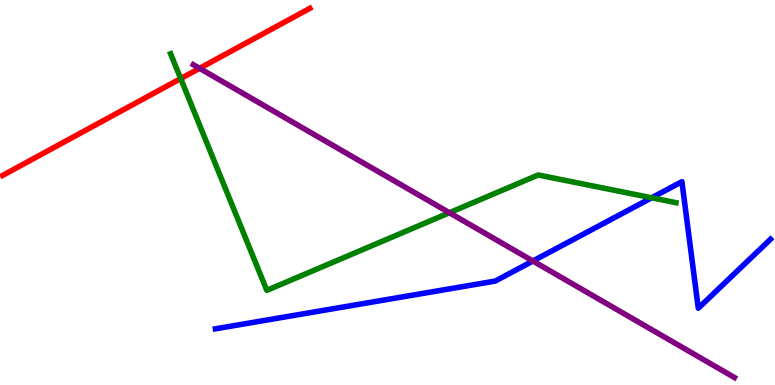[{'lines': ['blue', 'red'], 'intersections': []}, {'lines': ['green', 'red'], 'intersections': [{'x': 2.33, 'y': 7.96}]}, {'lines': ['purple', 'red'], 'intersections': [{'x': 2.58, 'y': 8.23}]}, {'lines': ['blue', 'green'], 'intersections': [{'x': 8.41, 'y': 4.86}]}, {'lines': ['blue', 'purple'], 'intersections': [{'x': 6.88, 'y': 3.22}]}, {'lines': ['green', 'purple'], 'intersections': [{'x': 5.8, 'y': 4.47}]}]